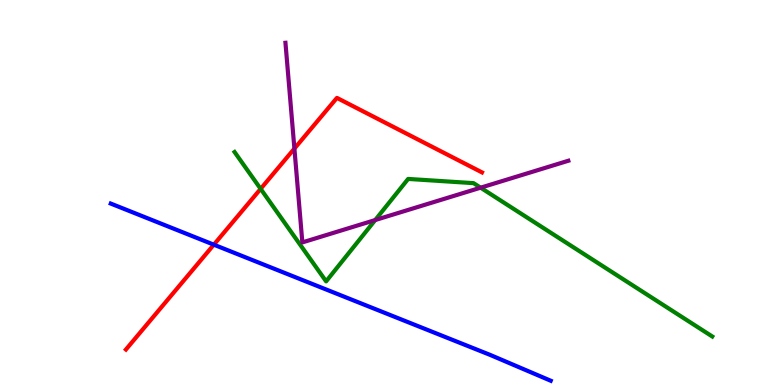[{'lines': ['blue', 'red'], 'intersections': [{'x': 2.76, 'y': 3.64}]}, {'lines': ['green', 'red'], 'intersections': [{'x': 3.36, 'y': 5.09}]}, {'lines': ['purple', 'red'], 'intersections': [{'x': 3.8, 'y': 6.14}]}, {'lines': ['blue', 'green'], 'intersections': []}, {'lines': ['blue', 'purple'], 'intersections': []}, {'lines': ['green', 'purple'], 'intersections': [{'x': 4.84, 'y': 4.28}, {'x': 6.2, 'y': 5.13}]}]